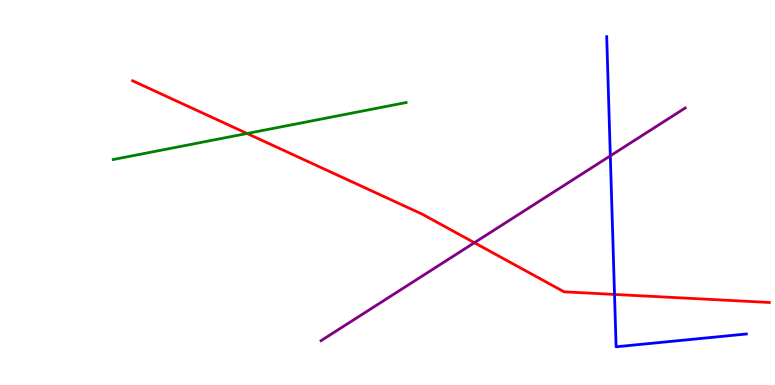[{'lines': ['blue', 'red'], 'intersections': [{'x': 7.93, 'y': 2.35}]}, {'lines': ['green', 'red'], 'intersections': [{'x': 3.19, 'y': 6.53}]}, {'lines': ['purple', 'red'], 'intersections': [{'x': 6.12, 'y': 3.7}]}, {'lines': ['blue', 'green'], 'intersections': []}, {'lines': ['blue', 'purple'], 'intersections': [{'x': 7.88, 'y': 5.95}]}, {'lines': ['green', 'purple'], 'intersections': []}]